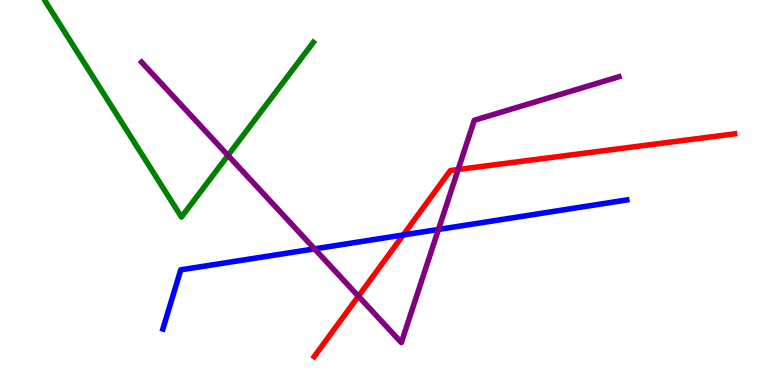[{'lines': ['blue', 'red'], 'intersections': [{'x': 5.2, 'y': 3.9}]}, {'lines': ['green', 'red'], 'intersections': []}, {'lines': ['purple', 'red'], 'intersections': [{'x': 4.62, 'y': 2.31}, {'x': 5.91, 'y': 5.6}]}, {'lines': ['blue', 'green'], 'intersections': []}, {'lines': ['blue', 'purple'], 'intersections': [{'x': 4.06, 'y': 3.54}, {'x': 5.66, 'y': 4.04}]}, {'lines': ['green', 'purple'], 'intersections': [{'x': 2.94, 'y': 5.96}]}]